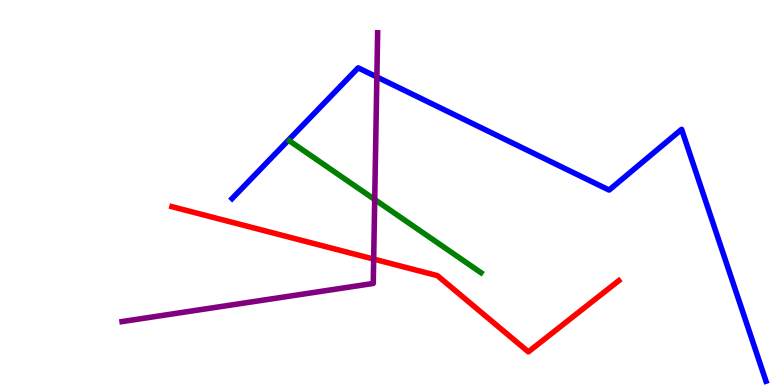[{'lines': ['blue', 'red'], 'intersections': []}, {'lines': ['green', 'red'], 'intersections': []}, {'lines': ['purple', 'red'], 'intersections': [{'x': 4.82, 'y': 3.27}]}, {'lines': ['blue', 'green'], 'intersections': []}, {'lines': ['blue', 'purple'], 'intersections': [{'x': 4.86, 'y': 8.0}]}, {'lines': ['green', 'purple'], 'intersections': [{'x': 4.84, 'y': 4.82}]}]